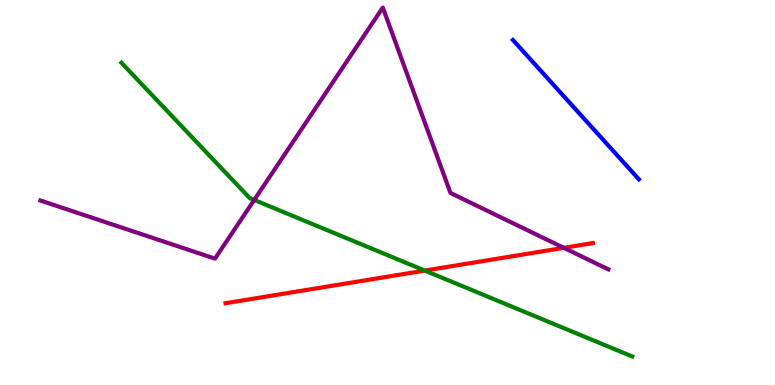[{'lines': ['blue', 'red'], 'intersections': []}, {'lines': ['green', 'red'], 'intersections': [{'x': 5.48, 'y': 2.97}]}, {'lines': ['purple', 'red'], 'intersections': [{'x': 7.28, 'y': 3.56}]}, {'lines': ['blue', 'green'], 'intersections': []}, {'lines': ['blue', 'purple'], 'intersections': []}, {'lines': ['green', 'purple'], 'intersections': [{'x': 3.28, 'y': 4.81}]}]